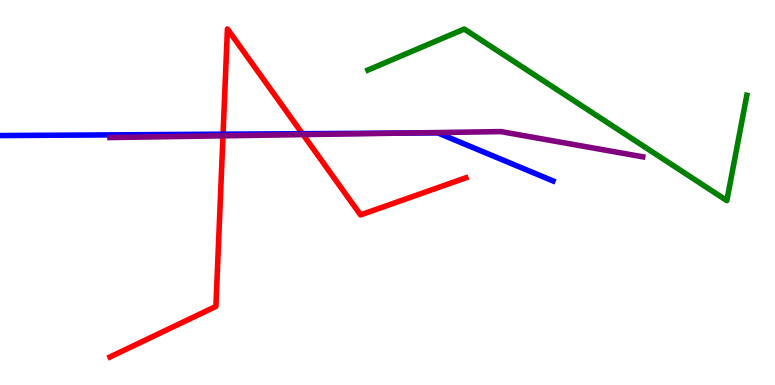[{'lines': ['blue', 'red'], 'intersections': [{'x': 2.88, 'y': 6.51}, {'x': 3.9, 'y': 6.53}]}, {'lines': ['green', 'red'], 'intersections': []}, {'lines': ['purple', 'red'], 'intersections': [{'x': 2.88, 'y': 6.47}, {'x': 3.91, 'y': 6.5}]}, {'lines': ['blue', 'green'], 'intersections': []}, {'lines': ['blue', 'purple'], 'intersections': [{'x': 5.2, 'y': 6.54}]}, {'lines': ['green', 'purple'], 'intersections': []}]